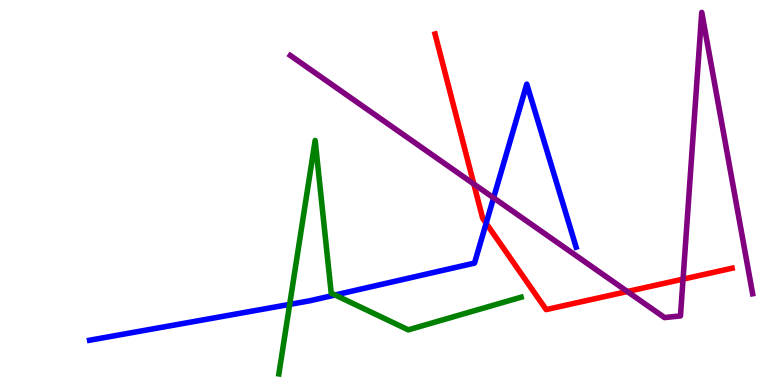[{'lines': ['blue', 'red'], 'intersections': [{'x': 6.27, 'y': 4.2}]}, {'lines': ['green', 'red'], 'intersections': []}, {'lines': ['purple', 'red'], 'intersections': [{'x': 6.11, 'y': 5.22}, {'x': 8.09, 'y': 2.43}, {'x': 8.81, 'y': 2.75}]}, {'lines': ['blue', 'green'], 'intersections': [{'x': 3.74, 'y': 2.09}, {'x': 4.32, 'y': 2.34}]}, {'lines': ['blue', 'purple'], 'intersections': [{'x': 6.37, 'y': 4.86}]}, {'lines': ['green', 'purple'], 'intersections': []}]